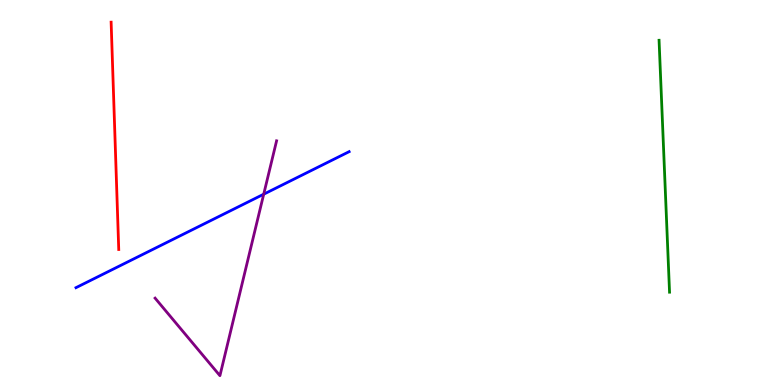[{'lines': ['blue', 'red'], 'intersections': []}, {'lines': ['green', 'red'], 'intersections': []}, {'lines': ['purple', 'red'], 'intersections': []}, {'lines': ['blue', 'green'], 'intersections': []}, {'lines': ['blue', 'purple'], 'intersections': [{'x': 3.4, 'y': 4.96}]}, {'lines': ['green', 'purple'], 'intersections': []}]